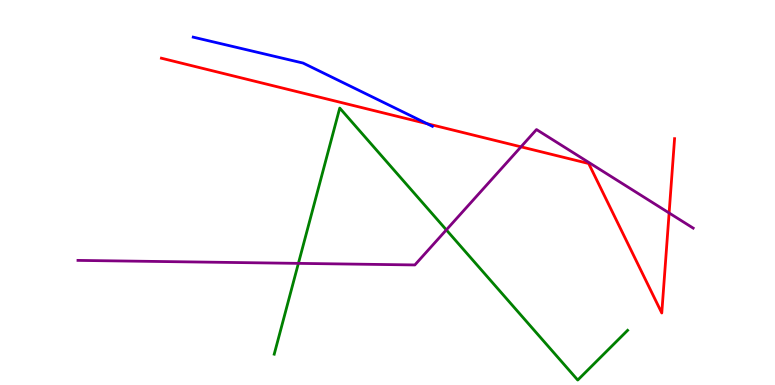[{'lines': ['blue', 'red'], 'intersections': [{'x': 5.51, 'y': 6.79}]}, {'lines': ['green', 'red'], 'intersections': []}, {'lines': ['purple', 'red'], 'intersections': [{'x': 6.72, 'y': 6.19}, {'x': 8.63, 'y': 4.47}]}, {'lines': ['blue', 'green'], 'intersections': []}, {'lines': ['blue', 'purple'], 'intersections': []}, {'lines': ['green', 'purple'], 'intersections': [{'x': 3.85, 'y': 3.16}, {'x': 5.76, 'y': 4.03}]}]